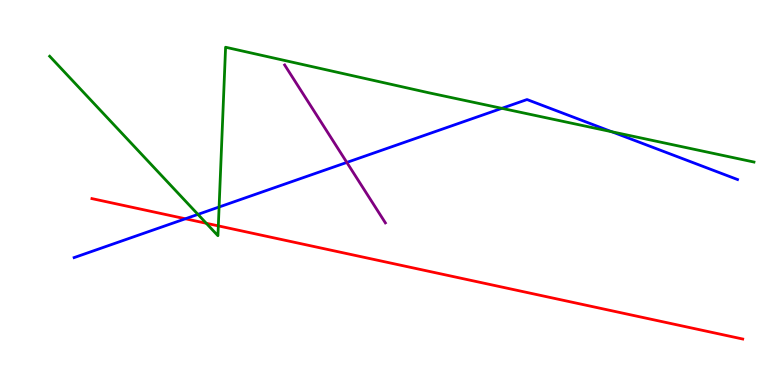[{'lines': ['blue', 'red'], 'intersections': [{'x': 2.39, 'y': 4.32}]}, {'lines': ['green', 'red'], 'intersections': [{'x': 2.66, 'y': 4.2}, {'x': 2.82, 'y': 4.13}]}, {'lines': ['purple', 'red'], 'intersections': []}, {'lines': ['blue', 'green'], 'intersections': [{'x': 2.55, 'y': 4.43}, {'x': 2.83, 'y': 4.62}, {'x': 6.48, 'y': 7.19}, {'x': 7.89, 'y': 6.58}]}, {'lines': ['blue', 'purple'], 'intersections': [{'x': 4.48, 'y': 5.78}]}, {'lines': ['green', 'purple'], 'intersections': []}]